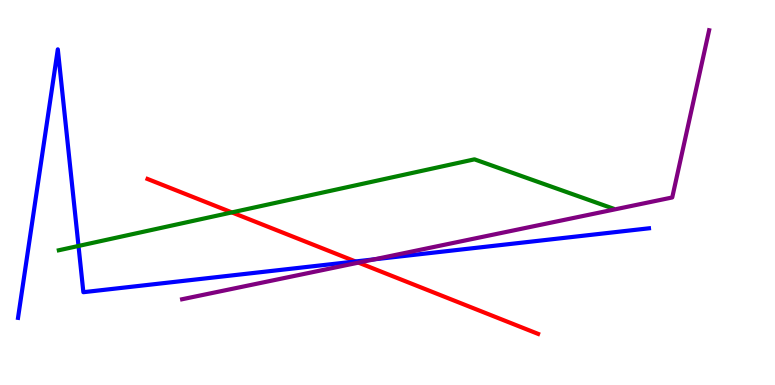[{'lines': ['blue', 'red'], 'intersections': [{'x': 4.59, 'y': 3.21}]}, {'lines': ['green', 'red'], 'intersections': [{'x': 2.99, 'y': 4.48}]}, {'lines': ['purple', 'red'], 'intersections': [{'x': 4.63, 'y': 3.18}]}, {'lines': ['blue', 'green'], 'intersections': [{'x': 1.01, 'y': 3.61}]}, {'lines': ['blue', 'purple'], 'intersections': [{'x': 4.83, 'y': 3.26}]}, {'lines': ['green', 'purple'], 'intersections': []}]